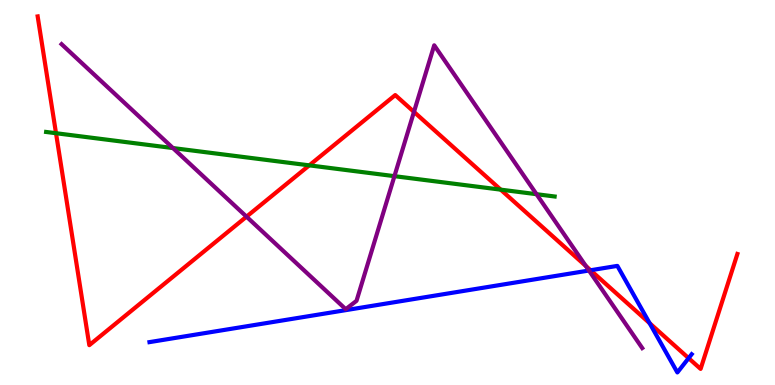[{'lines': ['blue', 'red'], 'intersections': [{'x': 7.62, 'y': 2.98}, {'x': 8.38, 'y': 1.6}, {'x': 8.89, 'y': 0.697}]}, {'lines': ['green', 'red'], 'intersections': [{'x': 0.723, 'y': 6.54}, {'x': 3.99, 'y': 5.71}, {'x': 6.46, 'y': 5.07}]}, {'lines': ['purple', 'red'], 'intersections': [{'x': 3.18, 'y': 4.37}, {'x': 5.34, 'y': 7.09}, {'x': 7.56, 'y': 3.09}]}, {'lines': ['blue', 'green'], 'intersections': []}, {'lines': ['blue', 'purple'], 'intersections': [{'x': 7.6, 'y': 2.97}]}, {'lines': ['green', 'purple'], 'intersections': [{'x': 2.23, 'y': 6.15}, {'x': 5.09, 'y': 5.42}, {'x': 6.92, 'y': 4.96}]}]